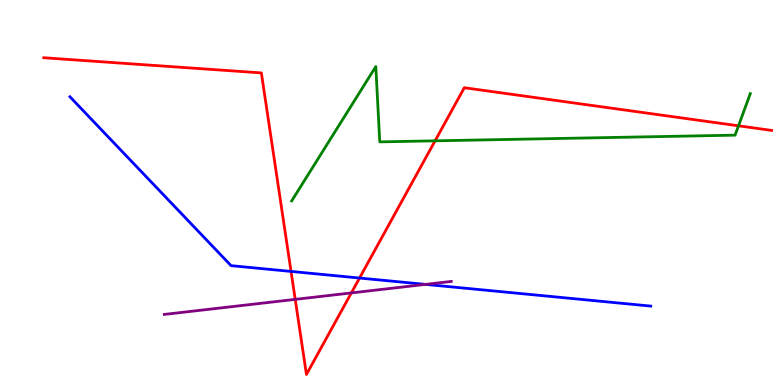[{'lines': ['blue', 'red'], 'intersections': [{'x': 3.76, 'y': 2.95}, {'x': 4.64, 'y': 2.78}]}, {'lines': ['green', 'red'], 'intersections': [{'x': 5.61, 'y': 6.34}, {'x': 9.53, 'y': 6.73}]}, {'lines': ['purple', 'red'], 'intersections': [{'x': 3.81, 'y': 2.22}, {'x': 4.53, 'y': 2.39}]}, {'lines': ['blue', 'green'], 'intersections': []}, {'lines': ['blue', 'purple'], 'intersections': [{'x': 5.49, 'y': 2.61}]}, {'lines': ['green', 'purple'], 'intersections': []}]